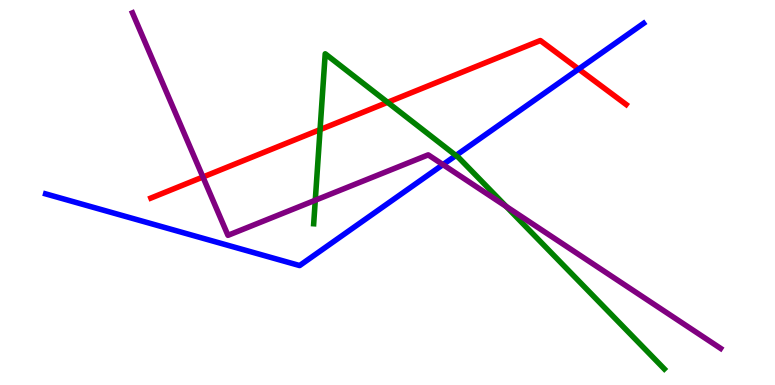[{'lines': ['blue', 'red'], 'intersections': [{'x': 7.47, 'y': 8.21}]}, {'lines': ['green', 'red'], 'intersections': [{'x': 4.13, 'y': 6.63}, {'x': 5.0, 'y': 7.34}]}, {'lines': ['purple', 'red'], 'intersections': [{'x': 2.62, 'y': 5.4}]}, {'lines': ['blue', 'green'], 'intersections': [{'x': 5.88, 'y': 5.96}]}, {'lines': ['blue', 'purple'], 'intersections': [{'x': 5.72, 'y': 5.72}]}, {'lines': ['green', 'purple'], 'intersections': [{'x': 4.07, 'y': 4.8}, {'x': 6.53, 'y': 4.64}]}]